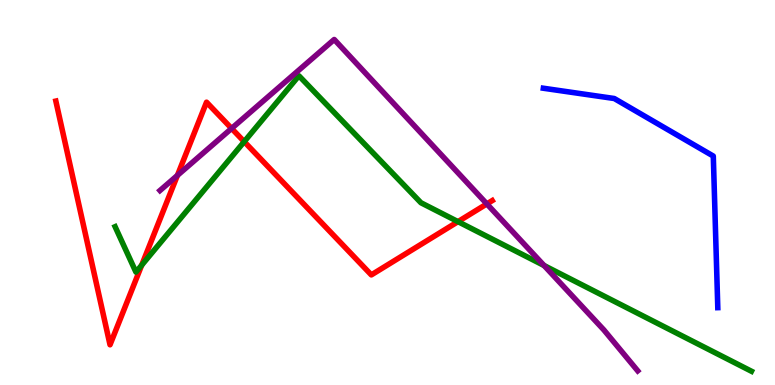[{'lines': ['blue', 'red'], 'intersections': []}, {'lines': ['green', 'red'], 'intersections': [{'x': 1.83, 'y': 3.11}, {'x': 3.15, 'y': 6.32}, {'x': 5.91, 'y': 4.24}]}, {'lines': ['purple', 'red'], 'intersections': [{'x': 2.29, 'y': 5.44}, {'x': 2.99, 'y': 6.66}, {'x': 6.28, 'y': 4.7}]}, {'lines': ['blue', 'green'], 'intersections': []}, {'lines': ['blue', 'purple'], 'intersections': []}, {'lines': ['green', 'purple'], 'intersections': [{'x': 7.02, 'y': 3.1}]}]